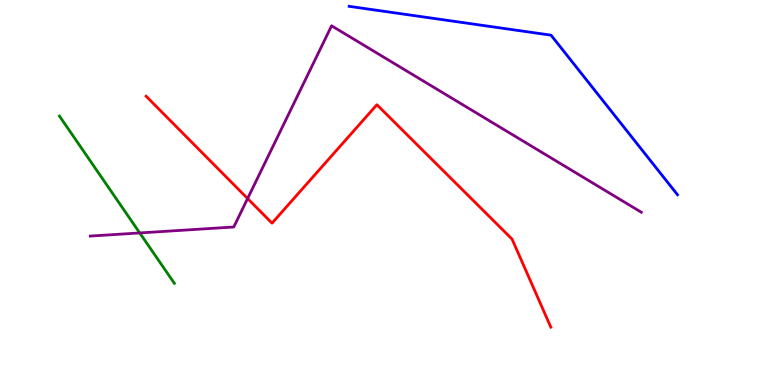[{'lines': ['blue', 'red'], 'intersections': []}, {'lines': ['green', 'red'], 'intersections': []}, {'lines': ['purple', 'red'], 'intersections': [{'x': 3.19, 'y': 4.84}]}, {'lines': ['blue', 'green'], 'intersections': []}, {'lines': ['blue', 'purple'], 'intersections': []}, {'lines': ['green', 'purple'], 'intersections': [{'x': 1.8, 'y': 3.95}]}]